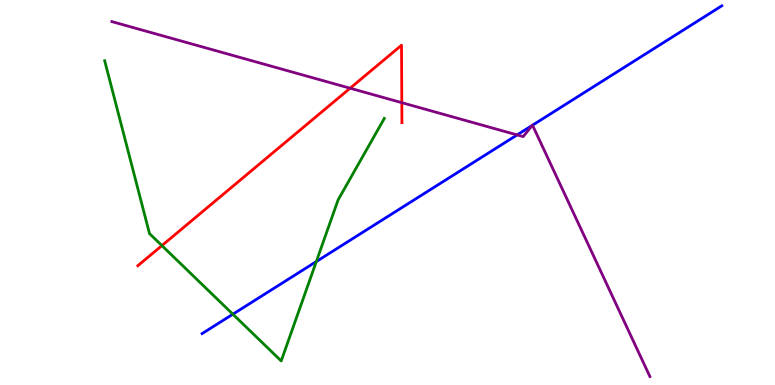[{'lines': ['blue', 'red'], 'intersections': []}, {'lines': ['green', 'red'], 'intersections': [{'x': 2.09, 'y': 3.62}]}, {'lines': ['purple', 'red'], 'intersections': [{'x': 4.52, 'y': 7.71}, {'x': 5.18, 'y': 7.33}]}, {'lines': ['blue', 'green'], 'intersections': [{'x': 3.0, 'y': 1.84}, {'x': 4.08, 'y': 3.21}]}, {'lines': ['blue', 'purple'], 'intersections': [{'x': 6.67, 'y': 6.5}, {'x': 6.87, 'y': 6.74}, {'x': 6.87, 'y': 6.75}]}, {'lines': ['green', 'purple'], 'intersections': []}]